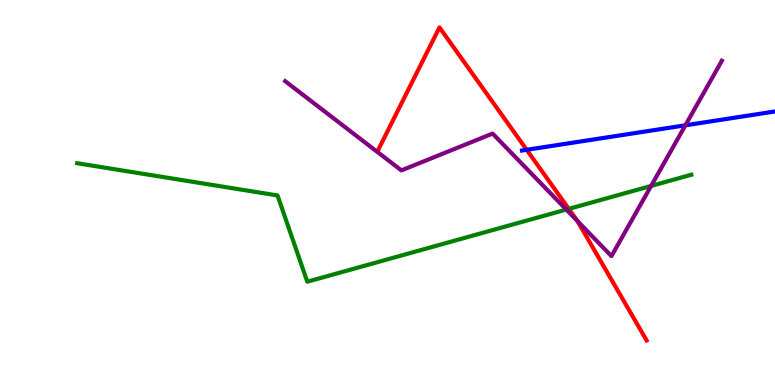[{'lines': ['blue', 'red'], 'intersections': [{'x': 6.8, 'y': 6.11}]}, {'lines': ['green', 'red'], 'intersections': [{'x': 7.34, 'y': 4.57}]}, {'lines': ['purple', 'red'], 'intersections': [{'x': 7.45, 'y': 4.26}]}, {'lines': ['blue', 'green'], 'intersections': []}, {'lines': ['blue', 'purple'], 'intersections': [{'x': 8.84, 'y': 6.75}]}, {'lines': ['green', 'purple'], 'intersections': [{'x': 7.31, 'y': 4.56}, {'x': 8.4, 'y': 5.17}]}]